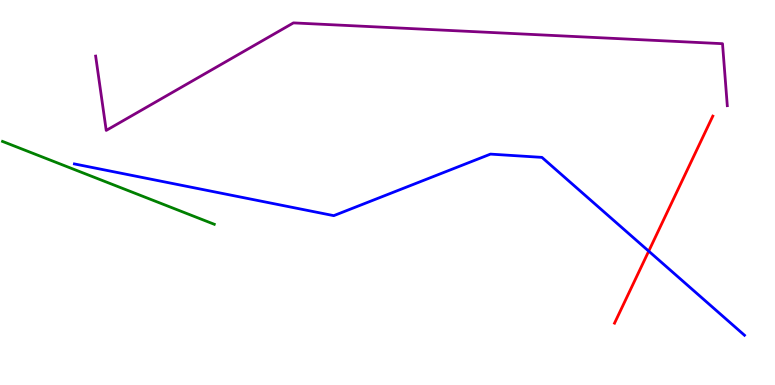[{'lines': ['blue', 'red'], 'intersections': [{'x': 8.37, 'y': 3.48}]}, {'lines': ['green', 'red'], 'intersections': []}, {'lines': ['purple', 'red'], 'intersections': []}, {'lines': ['blue', 'green'], 'intersections': []}, {'lines': ['blue', 'purple'], 'intersections': []}, {'lines': ['green', 'purple'], 'intersections': []}]